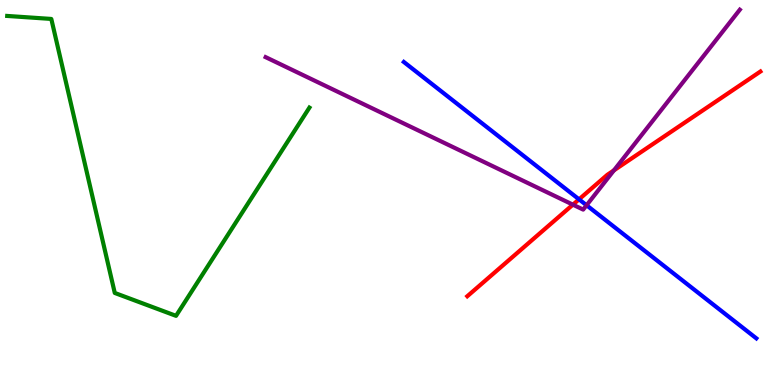[{'lines': ['blue', 'red'], 'intersections': [{'x': 7.47, 'y': 4.82}]}, {'lines': ['green', 'red'], 'intersections': []}, {'lines': ['purple', 'red'], 'intersections': [{'x': 7.39, 'y': 4.68}, {'x': 7.92, 'y': 5.58}]}, {'lines': ['blue', 'green'], 'intersections': []}, {'lines': ['blue', 'purple'], 'intersections': [{'x': 7.57, 'y': 4.67}]}, {'lines': ['green', 'purple'], 'intersections': []}]